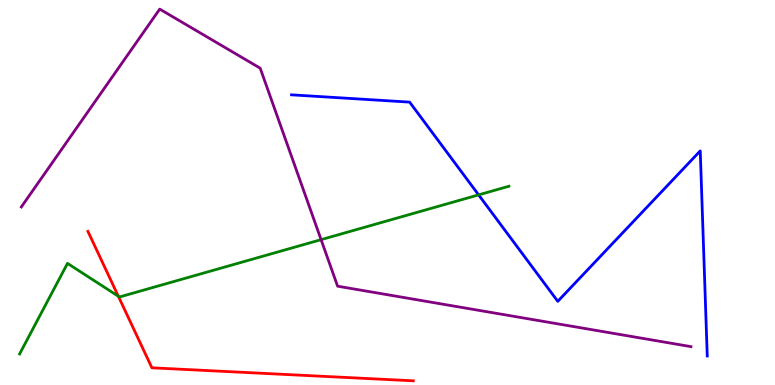[{'lines': ['blue', 'red'], 'intersections': []}, {'lines': ['green', 'red'], 'intersections': [{'x': 1.53, 'y': 2.31}]}, {'lines': ['purple', 'red'], 'intersections': []}, {'lines': ['blue', 'green'], 'intersections': [{'x': 6.18, 'y': 4.94}]}, {'lines': ['blue', 'purple'], 'intersections': []}, {'lines': ['green', 'purple'], 'intersections': [{'x': 4.14, 'y': 3.78}]}]